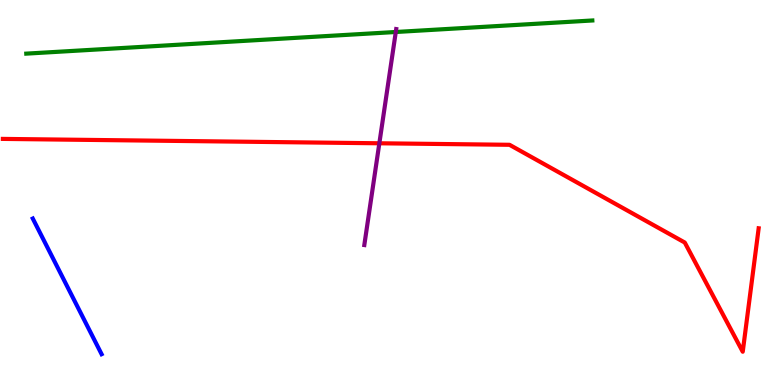[{'lines': ['blue', 'red'], 'intersections': []}, {'lines': ['green', 'red'], 'intersections': []}, {'lines': ['purple', 'red'], 'intersections': [{'x': 4.89, 'y': 6.28}]}, {'lines': ['blue', 'green'], 'intersections': []}, {'lines': ['blue', 'purple'], 'intersections': []}, {'lines': ['green', 'purple'], 'intersections': [{'x': 5.11, 'y': 9.17}]}]